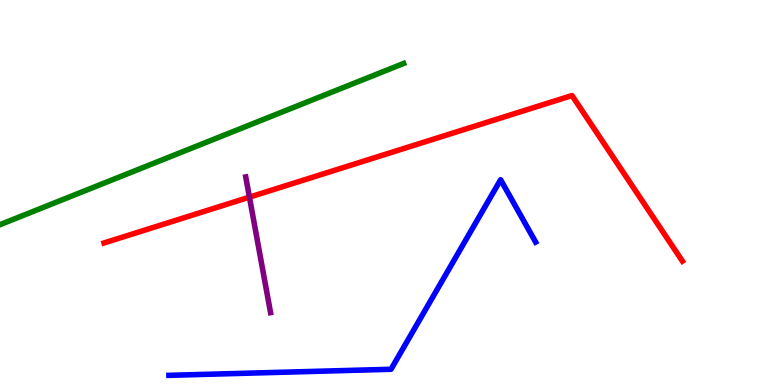[{'lines': ['blue', 'red'], 'intersections': []}, {'lines': ['green', 'red'], 'intersections': []}, {'lines': ['purple', 'red'], 'intersections': [{'x': 3.22, 'y': 4.88}]}, {'lines': ['blue', 'green'], 'intersections': []}, {'lines': ['blue', 'purple'], 'intersections': []}, {'lines': ['green', 'purple'], 'intersections': []}]